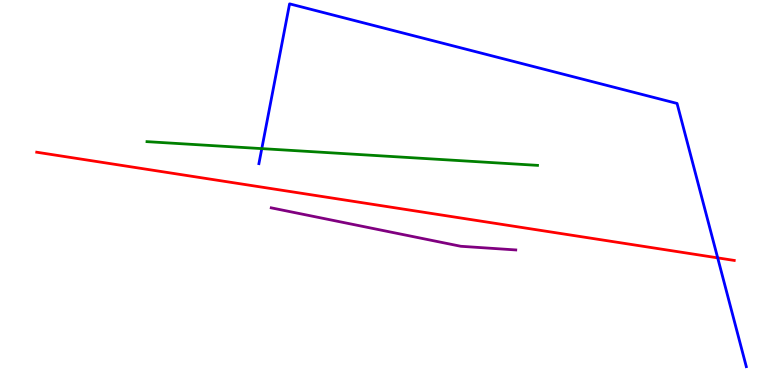[{'lines': ['blue', 'red'], 'intersections': [{'x': 9.26, 'y': 3.3}]}, {'lines': ['green', 'red'], 'intersections': []}, {'lines': ['purple', 'red'], 'intersections': []}, {'lines': ['blue', 'green'], 'intersections': [{'x': 3.38, 'y': 6.14}]}, {'lines': ['blue', 'purple'], 'intersections': []}, {'lines': ['green', 'purple'], 'intersections': []}]